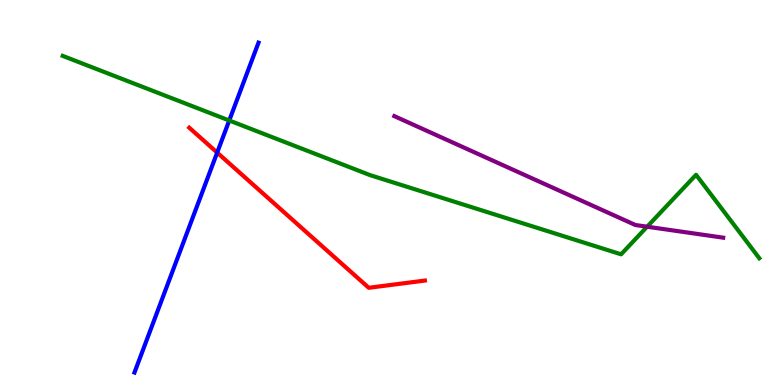[{'lines': ['blue', 'red'], 'intersections': [{'x': 2.8, 'y': 6.04}]}, {'lines': ['green', 'red'], 'intersections': []}, {'lines': ['purple', 'red'], 'intersections': []}, {'lines': ['blue', 'green'], 'intersections': [{'x': 2.96, 'y': 6.87}]}, {'lines': ['blue', 'purple'], 'intersections': []}, {'lines': ['green', 'purple'], 'intersections': [{'x': 8.35, 'y': 4.11}]}]